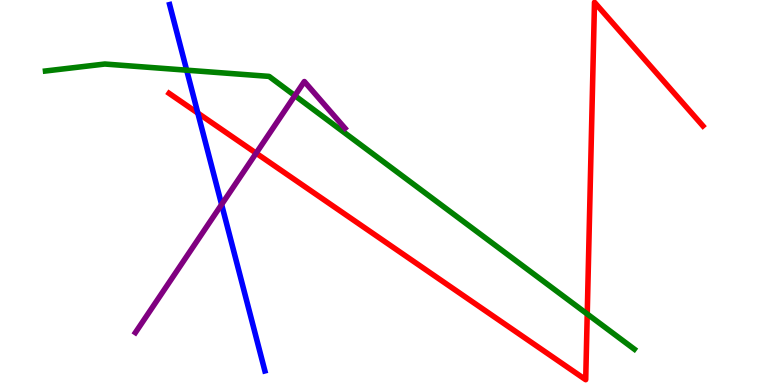[{'lines': ['blue', 'red'], 'intersections': [{'x': 2.55, 'y': 7.06}]}, {'lines': ['green', 'red'], 'intersections': [{'x': 7.58, 'y': 1.84}]}, {'lines': ['purple', 'red'], 'intersections': [{'x': 3.31, 'y': 6.02}]}, {'lines': ['blue', 'green'], 'intersections': [{'x': 2.41, 'y': 8.18}]}, {'lines': ['blue', 'purple'], 'intersections': [{'x': 2.86, 'y': 4.69}]}, {'lines': ['green', 'purple'], 'intersections': [{'x': 3.8, 'y': 7.52}]}]